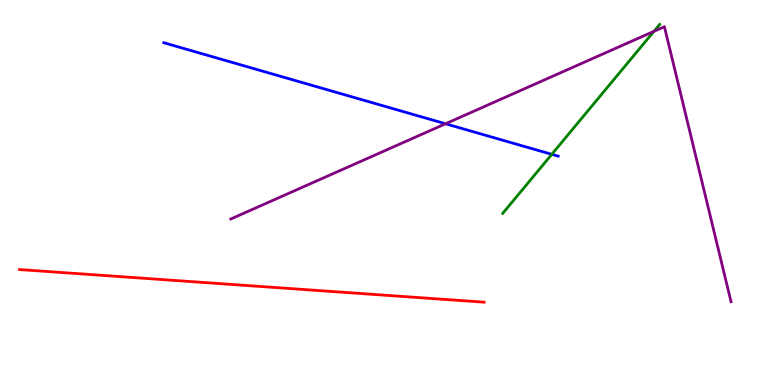[{'lines': ['blue', 'red'], 'intersections': []}, {'lines': ['green', 'red'], 'intersections': []}, {'lines': ['purple', 'red'], 'intersections': []}, {'lines': ['blue', 'green'], 'intersections': [{'x': 7.12, 'y': 5.99}]}, {'lines': ['blue', 'purple'], 'intersections': [{'x': 5.75, 'y': 6.79}]}, {'lines': ['green', 'purple'], 'intersections': [{'x': 8.44, 'y': 9.19}]}]